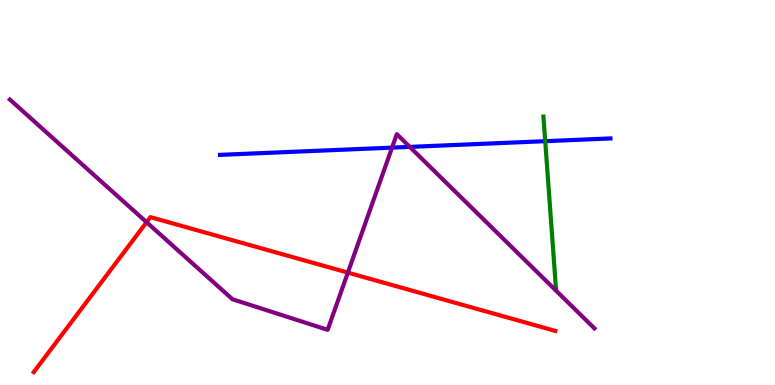[{'lines': ['blue', 'red'], 'intersections': []}, {'lines': ['green', 'red'], 'intersections': []}, {'lines': ['purple', 'red'], 'intersections': [{'x': 1.89, 'y': 4.23}, {'x': 4.49, 'y': 2.92}]}, {'lines': ['blue', 'green'], 'intersections': [{'x': 7.04, 'y': 6.33}]}, {'lines': ['blue', 'purple'], 'intersections': [{'x': 5.06, 'y': 6.17}, {'x': 5.29, 'y': 6.18}]}, {'lines': ['green', 'purple'], 'intersections': []}]